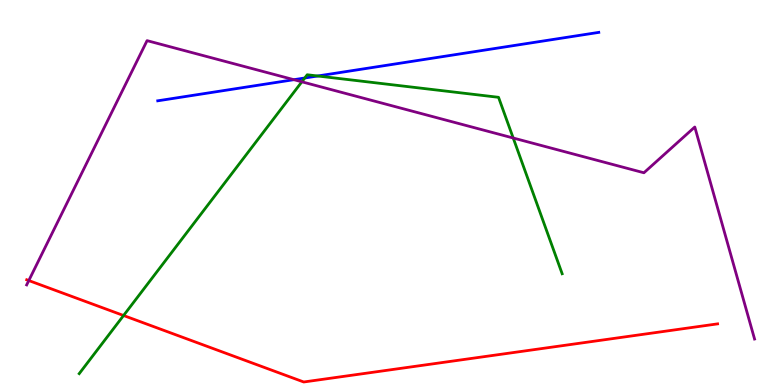[{'lines': ['blue', 'red'], 'intersections': []}, {'lines': ['green', 'red'], 'intersections': [{'x': 1.59, 'y': 1.8}]}, {'lines': ['purple', 'red'], 'intersections': [{'x': 0.372, 'y': 2.71}]}, {'lines': ['blue', 'green'], 'intersections': [{'x': 3.93, 'y': 7.97}, {'x': 4.1, 'y': 8.03}]}, {'lines': ['blue', 'purple'], 'intersections': [{'x': 3.79, 'y': 7.93}]}, {'lines': ['green', 'purple'], 'intersections': [{'x': 3.89, 'y': 7.88}, {'x': 6.62, 'y': 6.42}]}]